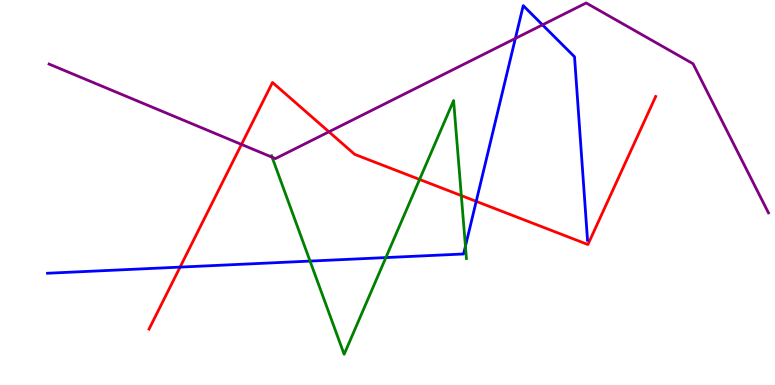[{'lines': ['blue', 'red'], 'intersections': [{'x': 2.32, 'y': 3.06}, {'x': 6.14, 'y': 4.77}]}, {'lines': ['green', 'red'], 'intersections': [{'x': 5.41, 'y': 5.34}, {'x': 5.95, 'y': 4.92}]}, {'lines': ['purple', 'red'], 'intersections': [{'x': 3.12, 'y': 6.25}, {'x': 4.24, 'y': 6.58}]}, {'lines': ['blue', 'green'], 'intersections': [{'x': 4.0, 'y': 3.22}, {'x': 4.98, 'y': 3.31}, {'x': 6.01, 'y': 3.6}]}, {'lines': ['blue', 'purple'], 'intersections': [{'x': 6.65, 'y': 9.0}, {'x': 7.0, 'y': 9.35}]}, {'lines': ['green', 'purple'], 'intersections': [{'x': 3.51, 'y': 5.92}]}]